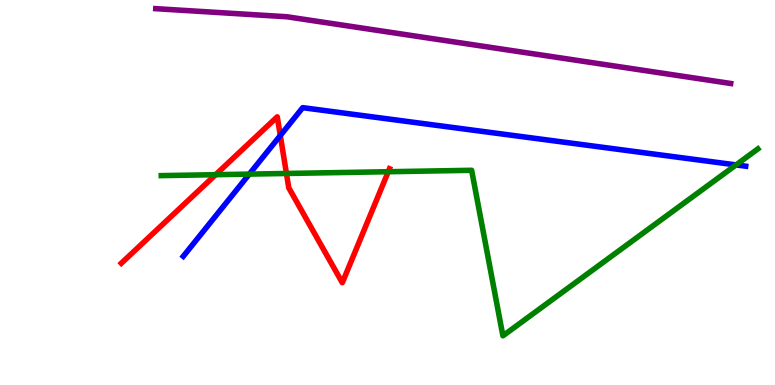[{'lines': ['blue', 'red'], 'intersections': [{'x': 3.62, 'y': 6.48}]}, {'lines': ['green', 'red'], 'intersections': [{'x': 2.78, 'y': 5.46}, {'x': 3.7, 'y': 5.49}, {'x': 5.01, 'y': 5.54}]}, {'lines': ['purple', 'red'], 'intersections': []}, {'lines': ['blue', 'green'], 'intersections': [{'x': 3.22, 'y': 5.48}, {'x': 9.5, 'y': 5.72}]}, {'lines': ['blue', 'purple'], 'intersections': []}, {'lines': ['green', 'purple'], 'intersections': []}]